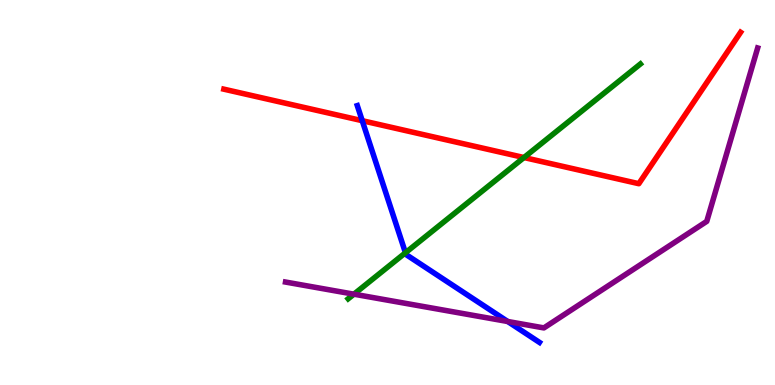[{'lines': ['blue', 'red'], 'intersections': [{'x': 4.67, 'y': 6.87}]}, {'lines': ['green', 'red'], 'intersections': [{'x': 6.76, 'y': 5.91}]}, {'lines': ['purple', 'red'], 'intersections': []}, {'lines': ['blue', 'green'], 'intersections': [{'x': 5.23, 'y': 3.43}]}, {'lines': ['blue', 'purple'], 'intersections': [{'x': 6.55, 'y': 1.65}]}, {'lines': ['green', 'purple'], 'intersections': [{'x': 4.57, 'y': 2.36}]}]